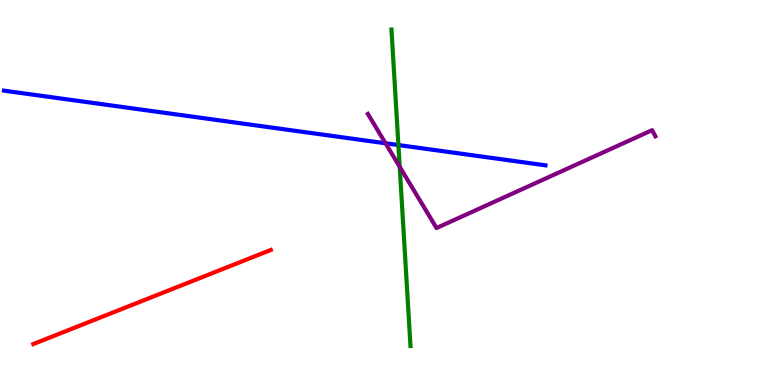[{'lines': ['blue', 'red'], 'intersections': []}, {'lines': ['green', 'red'], 'intersections': []}, {'lines': ['purple', 'red'], 'intersections': []}, {'lines': ['blue', 'green'], 'intersections': [{'x': 5.14, 'y': 6.23}]}, {'lines': ['blue', 'purple'], 'intersections': [{'x': 4.97, 'y': 6.28}]}, {'lines': ['green', 'purple'], 'intersections': [{'x': 5.16, 'y': 5.67}]}]